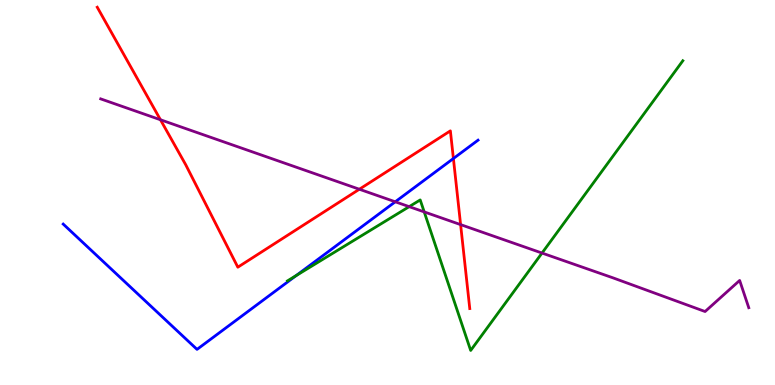[{'lines': ['blue', 'red'], 'intersections': [{'x': 5.85, 'y': 5.88}]}, {'lines': ['green', 'red'], 'intersections': []}, {'lines': ['purple', 'red'], 'intersections': [{'x': 2.07, 'y': 6.89}, {'x': 4.64, 'y': 5.08}, {'x': 5.94, 'y': 4.17}]}, {'lines': ['blue', 'green'], 'intersections': [{'x': 3.82, 'y': 2.84}]}, {'lines': ['blue', 'purple'], 'intersections': [{'x': 5.1, 'y': 4.76}]}, {'lines': ['green', 'purple'], 'intersections': [{'x': 5.28, 'y': 4.63}, {'x': 5.47, 'y': 4.5}, {'x': 6.99, 'y': 3.43}]}]